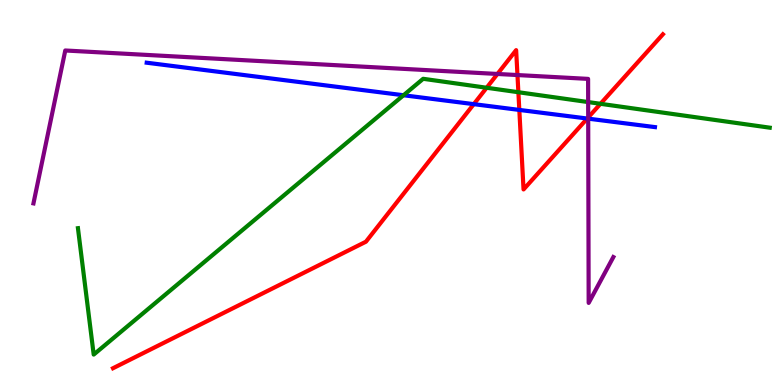[{'lines': ['blue', 'red'], 'intersections': [{'x': 6.11, 'y': 7.29}, {'x': 6.7, 'y': 7.14}, {'x': 7.58, 'y': 6.92}]}, {'lines': ['green', 'red'], 'intersections': [{'x': 6.28, 'y': 7.72}, {'x': 6.69, 'y': 7.6}, {'x': 7.75, 'y': 7.3}]}, {'lines': ['purple', 'red'], 'intersections': [{'x': 6.42, 'y': 8.08}, {'x': 6.68, 'y': 8.05}, {'x': 7.59, 'y': 6.95}]}, {'lines': ['blue', 'green'], 'intersections': [{'x': 5.21, 'y': 7.53}]}, {'lines': ['blue', 'purple'], 'intersections': [{'x': 7.59, 'y': 6.92}]}, {'lines': ['green', 'purple'], 'intersections': [{'x': 7.59, 'y': 7.35}]}]